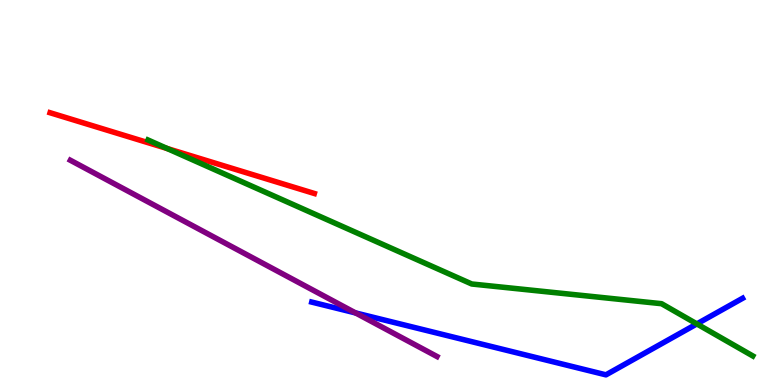[{'lines': ['blue', 'red'], 'intersections': []}, {'lines': ['green', 'red'], 'intersections': [{'x': 2.16, 'y': 6.14}]}, {'lines': ['purple', 'red'], 'intersections': []}, {'lines': ['blue', 'green'], 'intersections': [{'x': 8.99, 'y': 1.59}]}, {'lines': ['blue', 'purple'], 'intersections': [{'x': 4.59, 'y': 1.87}]}, {'lines': ['green', 'purple'], 'intersections': []}]